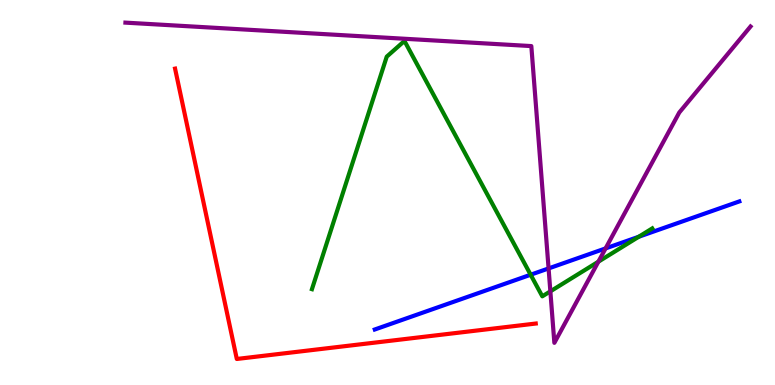[{'lines': ['blue', 'red'], 'intersections': []}, {'lines': ['green', 'red'], 'intersections': []}, {'lines': ['purple', 'red'], 'intersections': []}, {'lines': ['blue', 'green'], 'intersections': [{'x': 6.85, 'y': 2.86}, {'x': 8.24, 'y': 3.85}]}, {'lines': ['blue', 'purple'], 'intersections': [{'x': 7.08, 'y': 3.03}, {'x': 7.81, 'y': 3.55}]}, {'lines': ['green', 'purple'], 'intersections': [{'x': 7.1, 'y': 2.43}, {'x': 7.72, 'y': 3.2}]}]